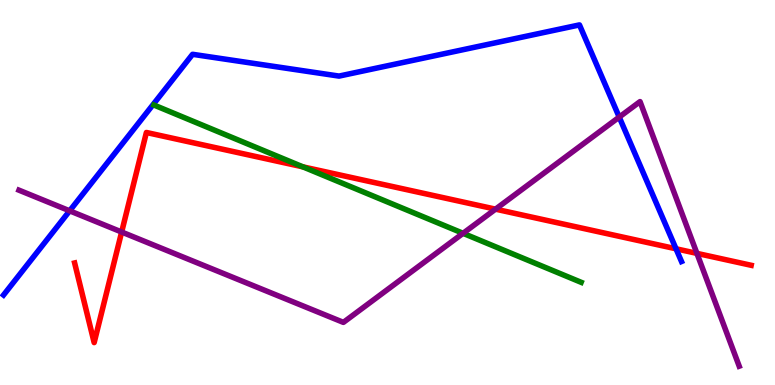[{'lines': ['blue', 'red'], 'intersections': [{'x': 8.72, 'y': 3.54}]}, {'lines': ['green', 'red'], 'intersections': [{'x': 3.91, 'y': 5.67}]}, {'lines': ['purple', 'red'], 'intersections': [{'x': 1.57, 'y': 3.97}, {'x': 6.39, 'y': 4.57}, {'x': 8.99, 'y': 3.42}]}, {'lines': ['blue', 'green'], 'intersections': []}, {'lines': ['blue', 'purple'], 'intersections': [{'x': 0.899, 'y': 4.52}, {'x': 7.99, 'y': 6.96}]}, {'lines': ['green', 'purple'], 'intersections': [{'x': 5.97, 'y': 3.94}]}]